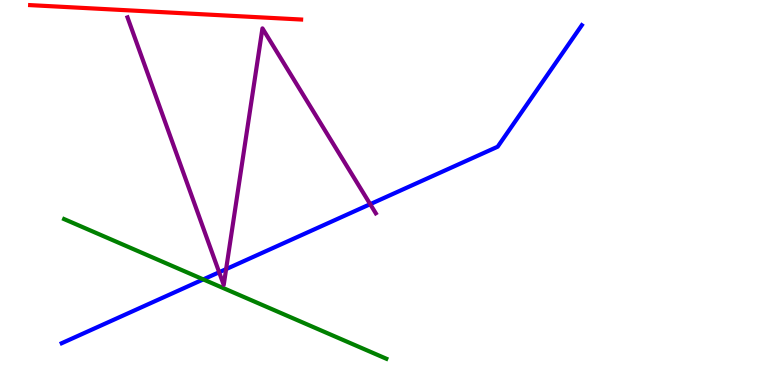[{'lines': ['blue', 'red'], 'intersections': []}, {'lines': ['green', 'red'], 'intersections': []}, {'lines': ['purple', 'red'], 'intersections': []}, {'lines': ['blue', 'green'], 'intersections': [{'x': 2.62, 'y': 2.74}]}, {'lines': ['blue', 'purple'], 'intersections': [{'x': 2.83, 'y': 2.93}, {'x': 2.92, 'y': 3.01}, {'x': 4.78, 'y': 4.7}]}, {'lines': ['green', 'purple'], 'intersections': []}]